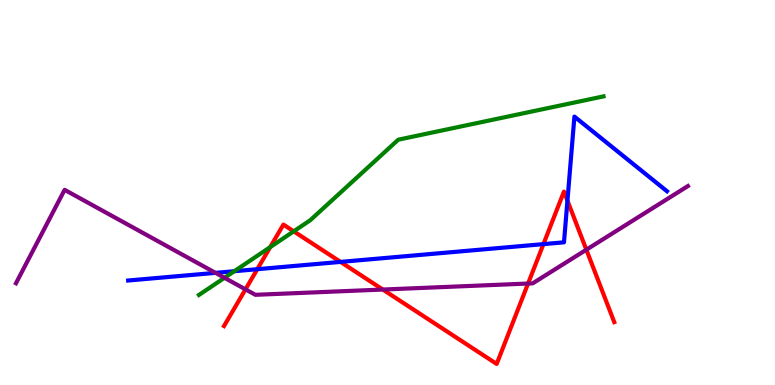[{'lines': ['blue', 'red'], 'intersections': [{'x': 3.32, 'y': 3.01}, {'x': 4.39, 'y': 3.2}, {'x': 7.01, 'y': 3.66}, {'x': 7.32, 'y': 4.79}]}, {'lines': ['green', 'red'], 'intersections': [{'x': 3.49, 'y': 3.58}, {'x': 3.79, 'y': 3.99}]}, {'lines': ['purple', 'red'], 'intersections': [{'x': 3.17, 'y': 2.48}, {'x': 4.94, 'y': 2.48}, {'x': 6.81, 'y': 2.64}, {'x': 7.57, 'y': 3.51}]}, {'lines': ['blue', 'green'], 'intersections': [{'x': 3.02, 'y': 2.96}]}, {'lines': ['blue', 'purple'], 'intersections': [{'x': 2.78, 'y': 2.91}]}, {'lines': ['green', 'purple'], 'intersections': [{'x': 2.9, 'y': 2.78}]}]